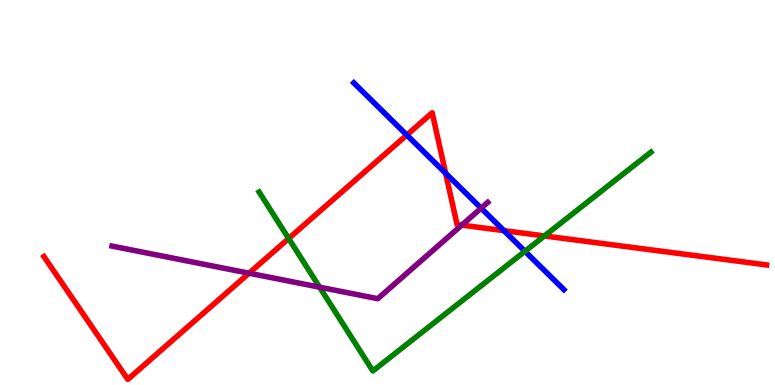[{'lines': ['blue', 'red'], 'intersections': [{'x': 5.25, 'y': 6.49}, {'x': 5.75, 'y': 5.5}, {'x': 6.5, 'y': 4.01}]}, {'lines': ['green', 'red'], 'intersections': [{'x': 3.72, 'y': 3.81}, {'x': 7.03, 'y': 3.87}]}, {'lines': ['purple', 'red'], 'intersections': [{'x': 3.21, 'y': 2.9}, {'x': 5.96, 'y': 4.15}]}, {'lines': ['blue', 'green'], 'intersections': [{'x': 6.77, 'y': 3.47}]}, {'lines': ['blue', 'purple'], 'intersections': [{'x': 6.21, 'y': 4.59}]}, {'lines': ['green', 'purple'], 'intersections': [{'x': 4.12, 'y': 2.54}]}]